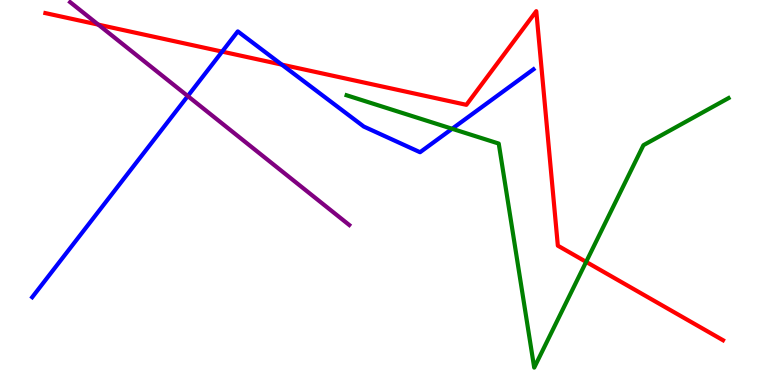[{'lines': ['blue', 'red'], 'intersections': [{'x': 2.87, 'y': 8.66}, {'x': 3.64, 'y': 8.32}]}, {'lines': ['green', 'red'], 'intersections': [{'x': 7.56, 'y': 3.2}]}, {'lines': ['purple', 'red'], 'intersections': [{'x': 1.27, 'y': 9.36}]}, {'lines': ['blue', 'green'], 'intersections': [{'x': 5.83, 'y': 6.66}]}, {'lines': ['blue', 'purple'], 'intersections': [{'x': 2.42, 'y': 7.5}]}, {'lines': ['green', 'purple'], 'intersections': []}]